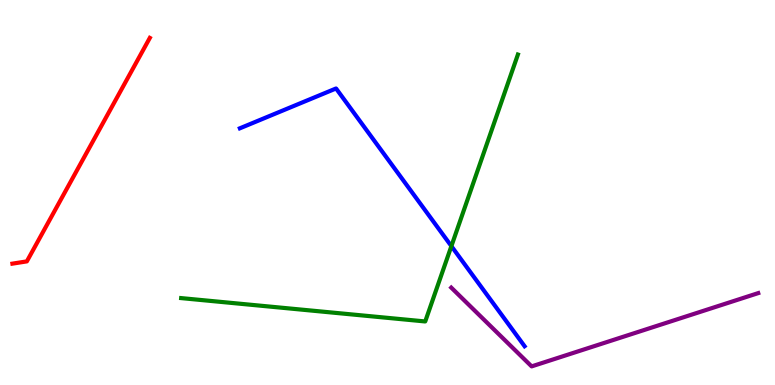[{'lines': ['blue', 'red'], 'intersections': []}, {'lines': ['green', 'red'], 'intersections': []}, {'lines': ['purple', 'red'], 'intersections': []}, {'lines': ['blue', 'green'], 'intersections': [{'x': 5.82, 'y': 3.61}]}, {'lines': ['blue', 'purple'], 'intersections': []}, {'lines': ['green', 'purple'], 'intersections': []}]